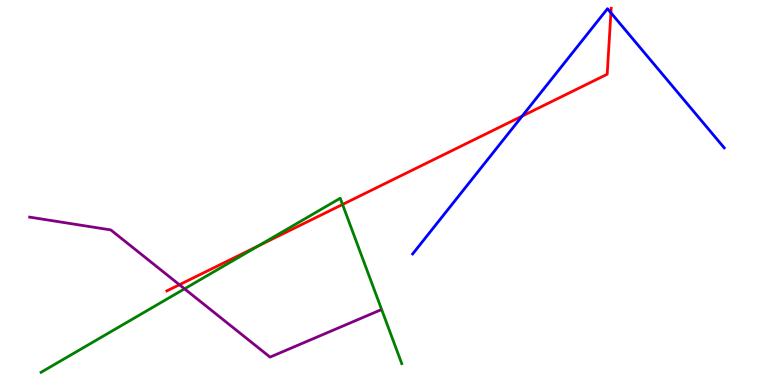[{'lines': ['blue', 'red'], 'intersections': [{'x': 6.74, 'y': 6.99}, {'x': 7.88, 'y': 9.67}]}, {'lines': ['green', 'red'], 'intersections': [{'x': 3.33, 'y': 3.61}, {'x': 4.42, 'y': 4.69}]}, {'lines': ['purple', 'red'], 'intersections': [{'x': 2.32, 'y': 2.6}]}, {'lines': ['blue', 'green'], 'intersections': []}, {'lines': ['blue', 'purple'], 'intersections': []}, {'lines': ['green', 'purple'], 'intersections': [{'x': 2.38, 'y': 2.5}]}]